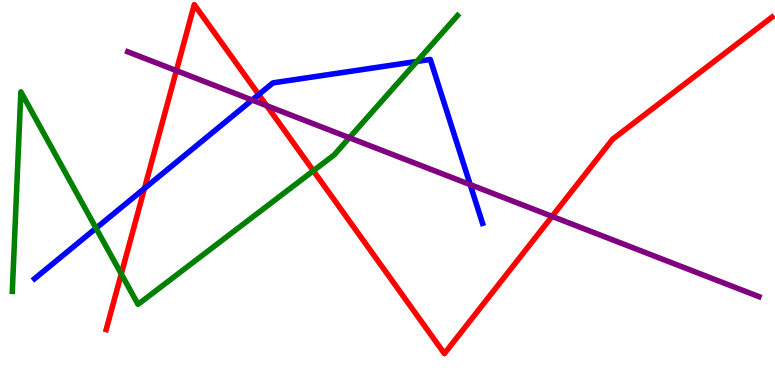[{'lines': ['blue', 'red'], 'intersections': [{'x': 1.86, 'y': 5.11}, {'x': 3.34, 'y': 7.54}]}, {'lines': ['green', 'red'], 'intersections': [{'x': 1.56, 'y': 2.88}, {'x': 4.04, 'y': 5.56}]}, {'lines': ['purple', 'red'], 'intersections': [{'x': 2.28, 'y': 8.17}, {'x': 3.44, 'y': 7.26}, {'x': 7.12, 'y': 4.38}]}, {'lines': ['blue', 'green'], 'intersections': [{'x': 1.24, 'y': 4.07}, {'x': 5.38, 'y': 8.4}]}, {'lines': ['blue', 'purple'], 'intersections': [{'x': 3.25, 'y': 7.4}, {'x': 6.07, 'y': 5.2}]}, {'lines': ['green', 'purple'], 'intersections': [{'x': 4.51, 'y': 6.42}]}]